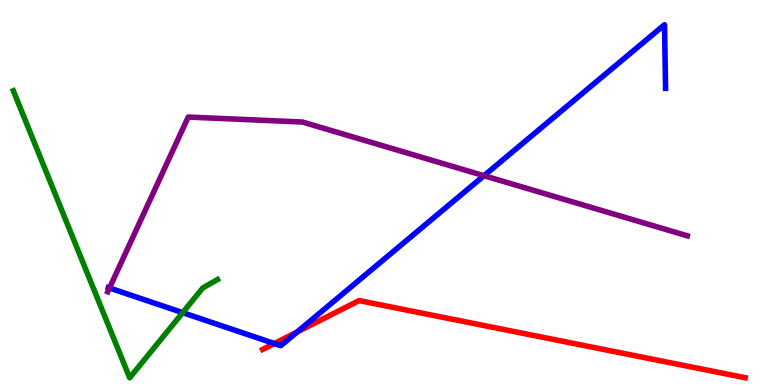[{'lines': ['blue', 'red'], 'intersections': [{'x': 3.54, 'y': 1.08}, {'x': 3.83, 'y': 1.38}]}, {'lines': ['green', 'red'], 'intersections': []}, {'lines': ['purple', 'red'], 'intersections': []}, {'lines': ['blue', 'green'], 'intersections': [{'x': 2.36, 'y': 1.88}]}, {'lines': ['blue', 'purple'], 'intersections': [{'x': 1.41, 'y': 2.52}, {'x': 6.25, 'y': 5.44}]}, {'lines': ['green', 'purple'], 'intersections': []}]